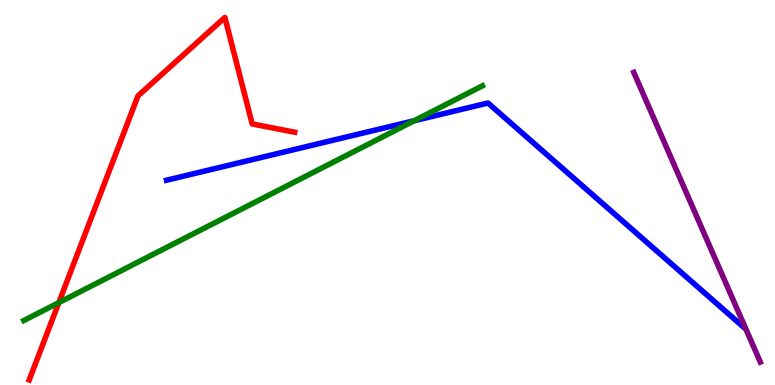[{'lines': ['blue', 'red'], 'intersections': []}, {'lines': ['green', 'red'], 'intersections': [{'x': 0.759, 'y': 2.14}]}, {'lines': ['purple', 'red'], 'intersections': []}, {'lines': ['blue', 'green'], 'intersections': [{'x': 5.35, 'y': 6.86}]}, {'lines': ['blue', 'purple'], 'intersections': []}, {'lines': ['green', 'purple'], 'intersections': []}]